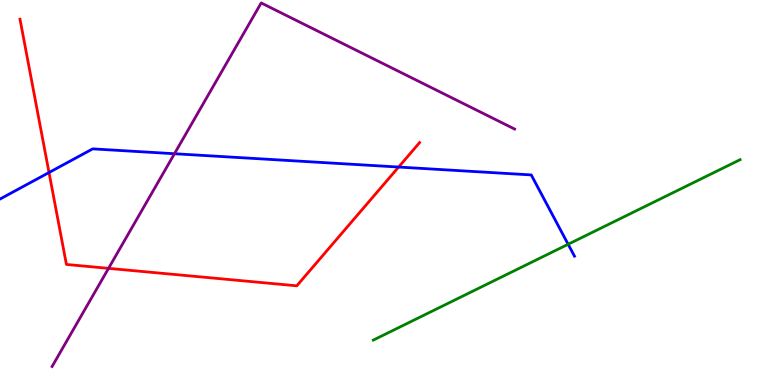[{'lines': ['blue', 'red'], 'intersections': [{'x': 0.632, 'y': 5.52}, {'x': 5.14, 'y': 5.66}]}, {'lines': ['green', 'red'], 'intersections': []}, {'lines': ['purple', 'red'], 'intersections': [{'x': 1.4, 'y': 3.03}]}, {'lines': ['blue', 'green'], 'intersections': [{'x': 7.33, 'y': 3.66}]}, {'lines': ['blue', 'purple'], 'intersections': [{'x': 2.25, 'y': 6.01}]}, {'lines': ['green', 'purple'], 'intersections': []}]